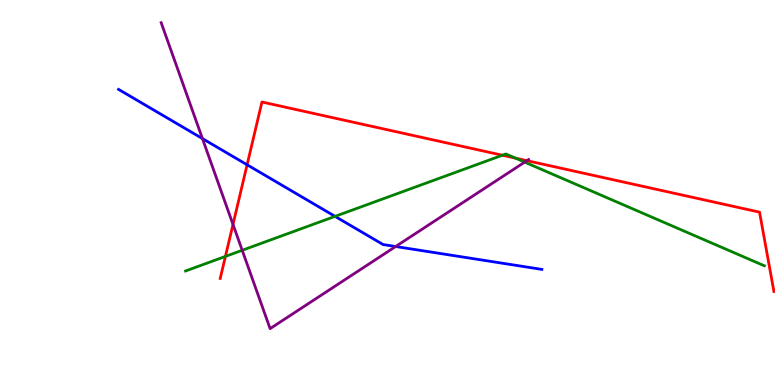[{'lines': ['blue', 'red'], 'intersections': [{'x': 3.19, 'y': 5.72}]}, {'lines': ['green', 'red'], 'intersections': [{'x': 2.91, 'y': 3.34}, {'x': 6.48, 'y': 5.97}, {'x': 6.65, 'y': 5.89}]}, {'lines': ['purple', 'red'], 'intersections': [{'x': 3.01, 'y': 4.17}, {'x': 6.8, 'y': 5.83}]}, {'lines': ['blue', 'green'], 'intersections': [{'x': 4.32, 'y': 4.38}]}, {'lines': ['blue', 'purple'], 'intersections': [{'x': 2.61, 'y': 6.4}, {'x': 5.11, 'y': 3.6}]}, {'lines': ['green', 'purple'], 'intersections': [{'x': 3.13, 'y': 3.5}, {'x': 6.77, 'y': 5.79}]}]